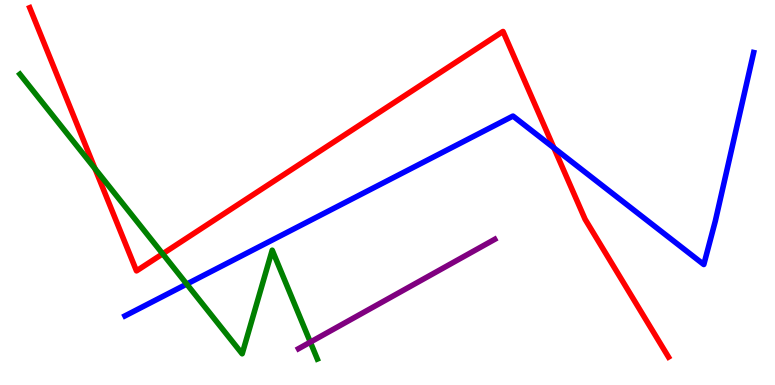[{'lines': ['blue', 'red'], 'intersections': [{'x': 7.15, 'y': 6.16}]}, {'lines': ['green', 'red'], 'intersections': [{'x': 1.23, 'y': 5.62}, {'x': 2.1, 'y': 3.41}]}, {'lines': ['purple', 'red'], 'intersections': []}, {'lines': ['blue', 'green'], 'intersections': [{'x': 2.41, 'y': 2.62}]}, {'lines': ['blue', 'purple'], 'intersections': []}, {'lines': ['green', 'purple'], 'intersections': [{'x': 4.0, 'y': 1.11}]}]